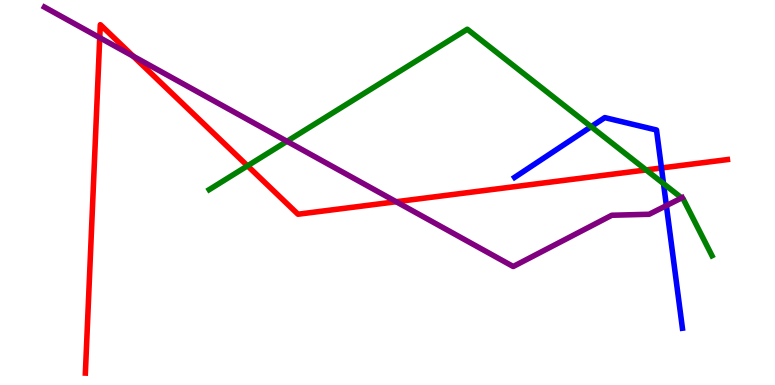[{'lines': ['blue', 'red'], 'intersections': [{'x': 8.54, 'y': 5.64}]}, {'lines': ['green', 'red'], 'intersections': [{'x': 3.19, 'y': 5.69}, {'x': 8.34, 'y': 5.59}]}, {'lines': ['purple', 'red'], 'intersections': [{'x': 1.29, 'y': 9.02}, {'x': 1.72, 'y': 8.54}, {'x': 5.11, 'y': 4.76}]}, {'lines': ['blue', 'green'], 'intersections': [{'x': 7.63, 'y': 6.71}, {'x': 8.56, 'y': 5.23}]}, {'lines': ['blue', 'purple'], 'intersections': [{'x': 8.6, 'y': 4.66}]}, {'lines': ['green', 'purple'], 'intersections': [{'x': 3.7, 'y': 6.33}, {'x': 8.8, 'y': 4.86}]}]